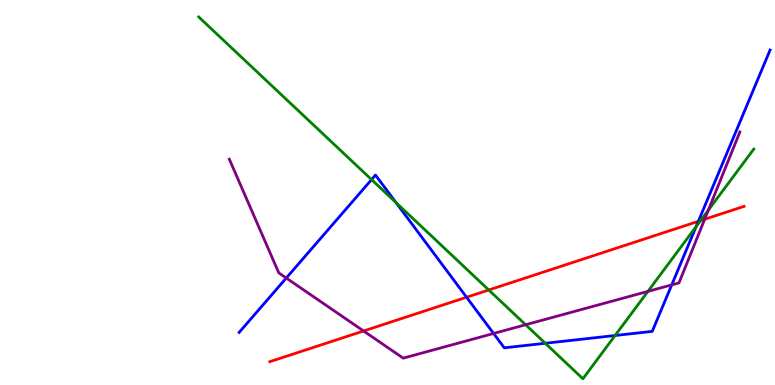[{'lines': ['blue', 'red'], 'intersections': [{'x': 6.02, 'y': 2.28}, {'x': 9.01, 'y': 4.25}]}, {'lines': ['green', 'red'], 'intersections': [{'x': 6.31, 'y': 2.47}, {'x': 9.04, 'y': 4.27}]}, {'lines': ['purple', 'red'], 'intersections': [{'x': 4.69, 'y': 1.4}, {'x': 9.09, 'y': 4.3}]}, {'lines': ['blue', 'green'], 'intersections': [{'x': 4.79, 'y': 5.34}, {'x': 5.11, 'y': 4.74}, {'x': 7.04, 'y': 1.08}, {'x': 7.94, 'y': 1.29}, {'x': 8.98, 'y': 4.12}]}, {'lines': ['blue', 'purple'], 'intersections': [{'x': 3.69, 'y': 2.78}, {'x': 6.37, 'y': 1.34}, {'x': 8.67, 'y': 2.6}]}, {'lines': ['green', 'purple'], 'intersections': [{'x': 6.78, 'y': 1.56}, {'x': 8.36, 'y': 2.43}, {'x': 9.14, 'y': 4.54}]}]